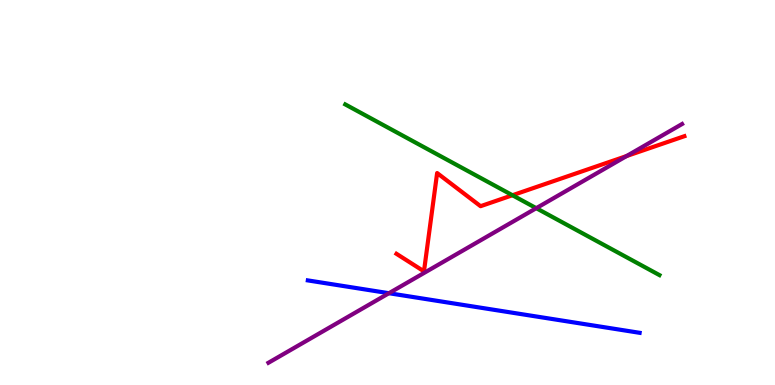[{'lines': ['blue', 'red'], 'intersections': []}, {'lines': ['green', 'red'], 'intersections': [{'x': 6.61, 'y': 4.93}]}, {'lines': ['purple', 'red'], 'intersections': [{'x': 8.09, 'y': 5.95}]}, {'lines': ['blue', 'green'], 'intersections': []}, {'lines': ['blue', 'purple'], 'intersections': [{'x': 5.02, 'y': 2.38}]}, {'lines': ['green', 'purple'], 'intersections': [{'x': 6.92, 'y': 4.59}]}]